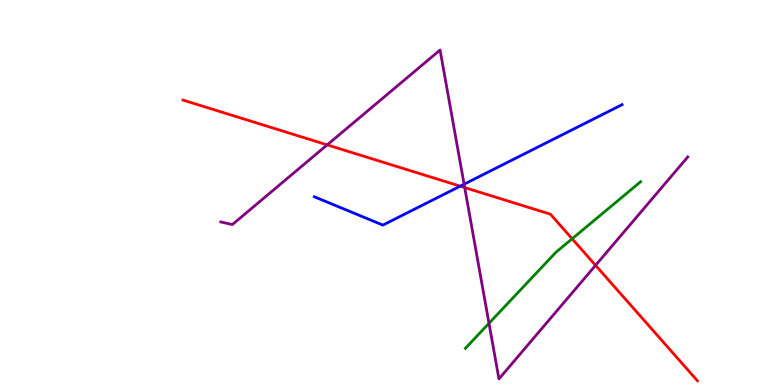[{'lines': ['blue', 'red'], 'intersections': [{'x': 5.94, 'y': 5.16}]}, {'lines': ['green', 'red'], 'intersections': [{'x': 7.38, 'y': 3.8}]}, {'lines': ['purple', 'red'], 'intersections': [{'x': 4.22, 'y': 6.24}, {'x': 6.0, 'y': 5.13}, {'x': 7.68, 'y': 3.11}]}, {'lines': ['blue', 'green'], 'intersections': []}, {'lines': ['blue', 'purple'], 'intersections': [{'x': 5.99, 'y': 5.22}]}, {'lines': ['green', 'purple'], 'intersections': [{'x': 6.31, 'y': 1.6}]}]